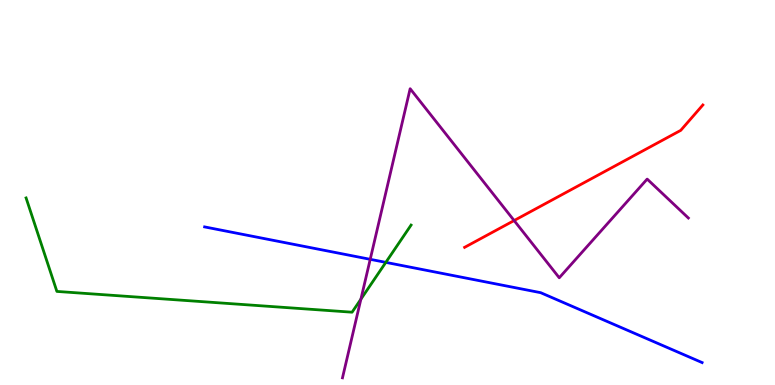[{'lines': ['blue', 'red'], 'intersections': []}, {'lines': ['green', 'red'], 'intersections': []}, {'lines': ['purple', 'red'], 'intersections': [{'x': 6.63, 'y': 4.27}]}, {'lines': ['blue', 'green'], 'intersections': [{'x': 4.98, 'y': 3.19}]}, {'lines': ['blue', 'purple'], 'intersections': [{'x': 4.78, 'y': 3.26}]}, {'lines': ['green', 'purple'], 'intersections': [{'x': 4.66, 'y': 2.23}]}]